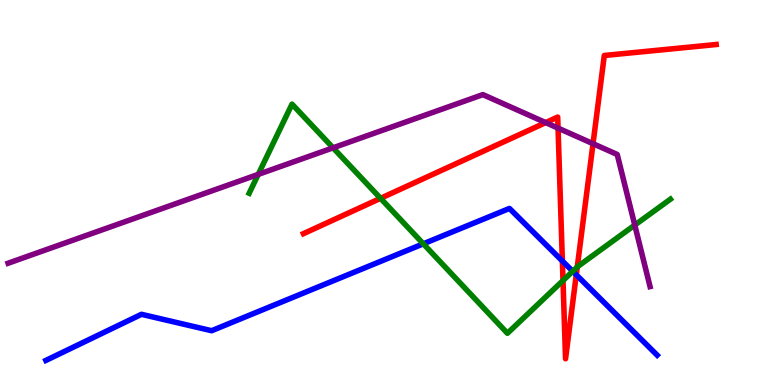[{'lines': ['blue', 'red'], 'intersections': [{'x': 7.26, 'y': 3.22}, {'x': 7.44, 'y': 2.86}]}, {'lines': ['green', 'red'], 'intersections': [{'x': 4.91, 'y': 4.85}, {'x': 7.26, 'y': 2.71}, {'x': 7.45, 'y': 3.06}]}, {'lines': ['purple', 'red'], 'intersections': [{'x': 7.04, 'y': 6.82}, {'x': 7.2, 'y': 6.67}, {'x': 7.65, 'y': 6.27}]}, {'lines': ['blue', 'green'], 'intersections': [{'x': 5.46, 'y': 3.67}, {'x': 7.39, 'y': 2.95}]}, {'lines': ['blue', 'purple'], 'intersections': []}, {'lines': ['green', 'purple'], 'intersections': [{'x': 3.33, 'y': 5.47}, {'x': 4.3, 'y': 6.16}, {'x': 8.19, 'y': 4.15}]}]